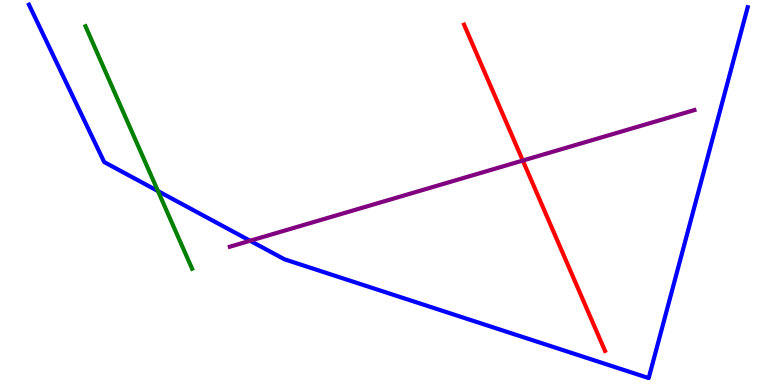[{'lines': ['blue', 'red'], 'intersections': []}, {'lines': ['green', 'red'], 'intersections': []}, {'lines': ['purple', 'red'], 'intersections': [{'x': 6.75, 'y': 5.83}]}, {'lines': ['blue', 'green'], 'intersections': [{'x': 2.04, 'y': 5.04}]}, {'lines': ['blue', 'purple'], 'intersections': [{'x': 3.23, 'y': 3.75}]}, {'lines': ['green', 'purple'], 'intersections': []}]